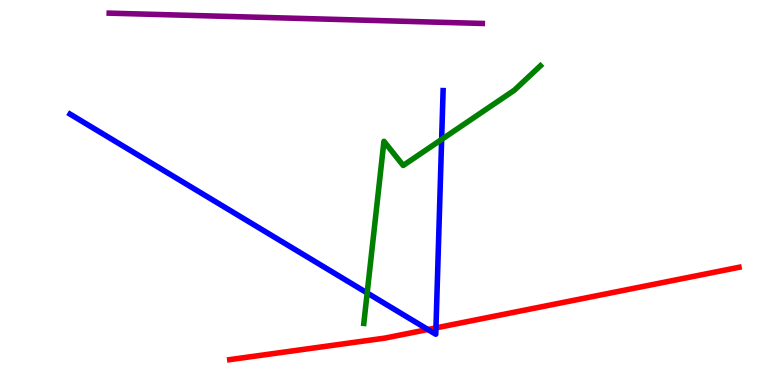[{'lines': ['blue', 'red'], 'intersections': [{'x': 5.52, 'y': 1.44}, {'x': 5.63, 'y': 1.48}]}, {'lines': ['green', 'red'], 'intersections': []}, {'lines': ['purple', 'red'], 'intersections': []}, {'lines': ['blue', 'green'], 'intersections': [{'x': 4.74, 'y': 2.39}, {'x': 5.7, 'y': 6.38}]}, {'lines': ['blue', 'purple'], 'intersections': []}, {'lines': ['green', 'purple'], 'intersections': []}]